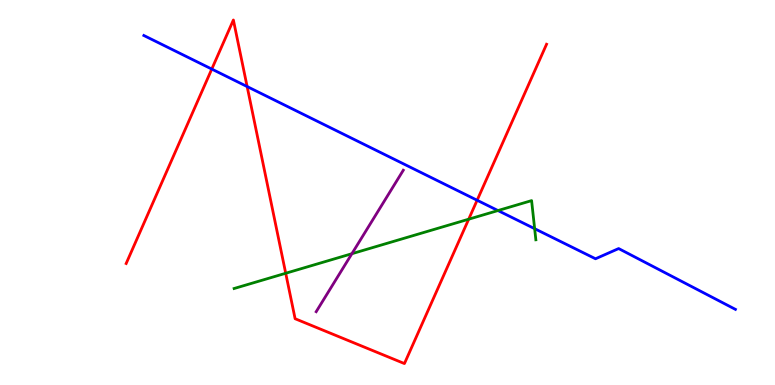[{'lines': ['blue', 'red'], 'intersections': [{'x': 2.73, 'y': 8.21}, {'x': 3.19, 'y': 7.75}, {'x': 6.16, 'y': 4.8}]}, {'lines': ['green', 'red'], 'intersections': [{'x': 3.69, 'y': 2.9}, {'x': 6.05, 'y': 4.31}]}, {'lines': ['purple', 'red'], 'intersections': []}, {'lines': ['blue', 'green'], 'intersections': [{'x': 6.43, 'y': 4.53}, {'x': 6.9, 'y': 4.06}]}, {'lines': ['blue', 'purple'], 'intersections': []}, {'lines': ['green', 'purple'], 'intersections': [{'x': 4.54, 'y': 3.41}]}]